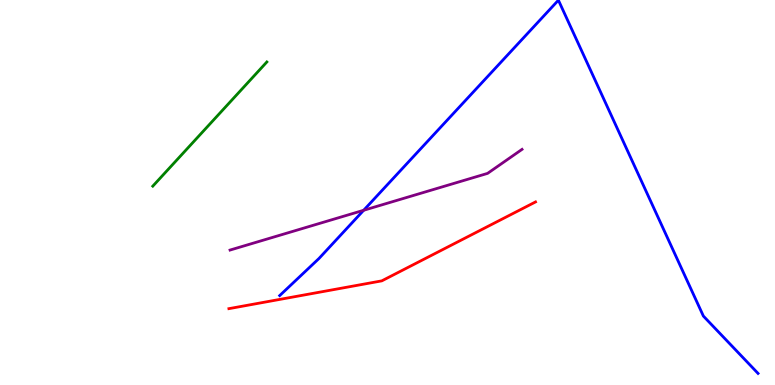[{'lines': ['blue', 'red'], 'intersections': []}, {'lines': ['green', 'red'], 'intersections': []}, {'lines': ['purple', 'red'], 'intersections': []}, {'lines': ['blue', 'green'], 'intersections': []}, {'lines': ['blue', 'purple'], 'intersections': [{'x': 4.69, 'y': 4.54}]}, {'lines': ['green', 'purple'], 'intersections': []}]